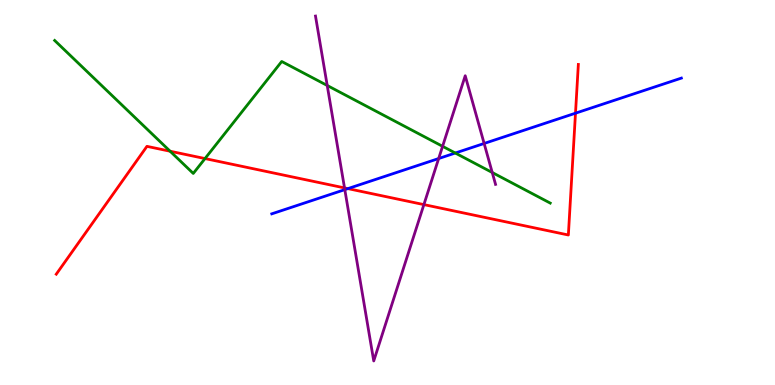[{'lines': ['blue', 'red'], 'intersections': [{'x': 4.49, 'y': 5.1}, {'x': 7.43, 'y': 7.06}]}, {'lines': ['green', 'red'], 'intersections': [{'x': 2.19, 'y': 6.07}, {'x': 2.65, 'y': 5.88}]}, {'lines': ['purple', 'red'], 'intersections': [{'x': 4.45, 'y': 5.12}, {'x': 5.47, 'y': 4.69}]}, {'lines': ['blue', 'green'], 'intersections': [{'x': 5.87, 'y': 6.03}]}, {'lines': ['blue', 'purple'], 'intersections': [{'x': 4.45, 'y': 5.07}, {'x': 5.66, 'y': 5.88}, {'x': 6.25, 'y': 6.27}]}, {'lines': ['green', 'purple'], 'intersections': [{'x': 4.22, 'y': 7.78}, {'x': 5.71, 'y': 6.2}, {'x': 6.35, 'y': 5.52}]}]